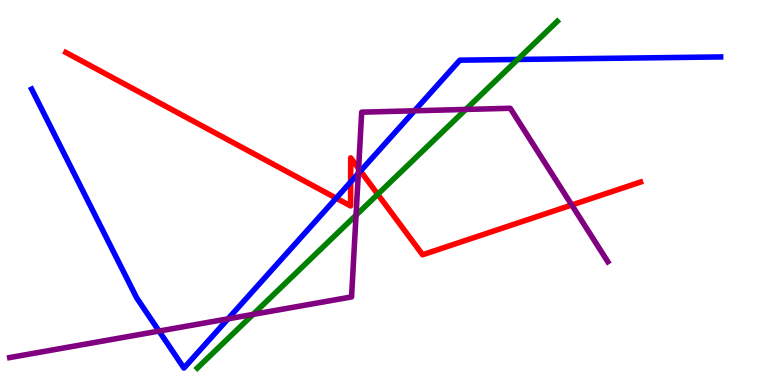[{'lines': ['blue', 'red'], 'intersections': [{'x': 4.34, 'y': 4.85}, {'x': 4.52, 'y': 5.27}, {'x': 4.65, 'y': 5.56}]}, {'lines': ['green', 'red'], 'intersections': [{'x': 4.87, 'y': 4.95}]}, {'lines': ['purple', 'red'], 'intersections': [{'x': 4.63, 'y': 5.62}, {'x': 7.38, 'y': 4.68}]}, {'lines': ['blue', 'green'], 'intersections': [{'x': 6.68, 'y': 8.46}]}, {'lines': ['blue', 'purple'], 'intersections': [{'x': 2.05, 'y': 1.4}, {'x': 2.94, 'y': 1.72}, {'x': 4.62, 'y': 5.49}, {'x': 5.35, 'y': 7.12}]}, {'lines': ['green', 'purple'], 'intersections': [{'x': 3.27, 'y': 1.83}, {'x': 4.59, 'y': 4.41}, {'x': 6.01, 'y': 7.16}]}]